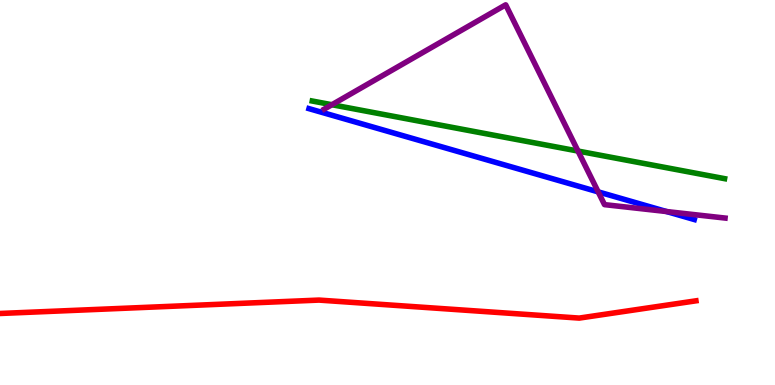[{'lines': ['blue', 'red'], 'intersections': []}, {'lines': ['green', 'red'], 'intersections': []}, {'lines': ['purple', 'red'], 'intersections': []}, {'lines': ['blue', 'green'], 'intersections': []}, {'lines': ['blue', 'purple'], 'intersections': [{'x': 7.72, 'y': 5.02}, {'x': 8.6, 'y': 4.51}]}, {'lines': ['green', 'purple'], 'intersections': [{'x': 4.28, 'y': 7.28}, {'x': 7.46, 'y': 6.08}]}]